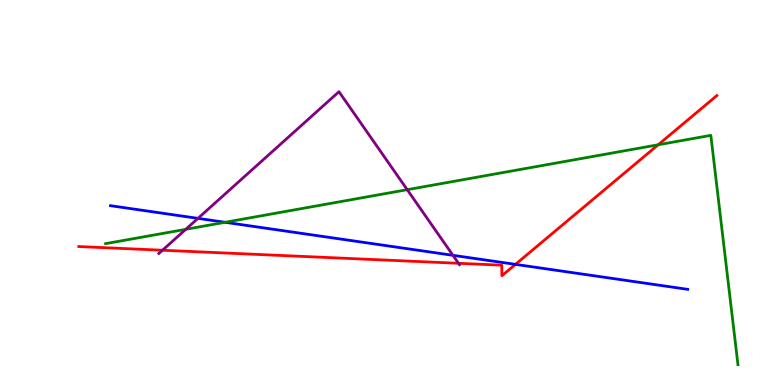[{'lines': ['blue', 'red'], 'intersections': [{'x': 6.65, 'y': 3.13}]}, {'lines': ['green', 'red'], 'intersections': [{'x': 8.49, 'y': 6.24}]}, {'lines': ['purple', 'red'], 'intersections': [{'x': 2.1, 'y': 3.5}, {'x': 5.92, 'y': 3.16}]}, {'lines': ['blue', 'green'], 'intersections': [{'x': 2.9, 'y': 4.23}]}, {'lines': ['blue', 'purple'], 'intersections': [{'x': 2.55, 'y': 4.33}, {'x': 5.84, 'y': 3.37}]}, {'lines': ['green', 'purple'], 'intersections': [{'x': 2.4, 'y': 4.04}, {'x': 5.25, 'y': 5.07}]}]